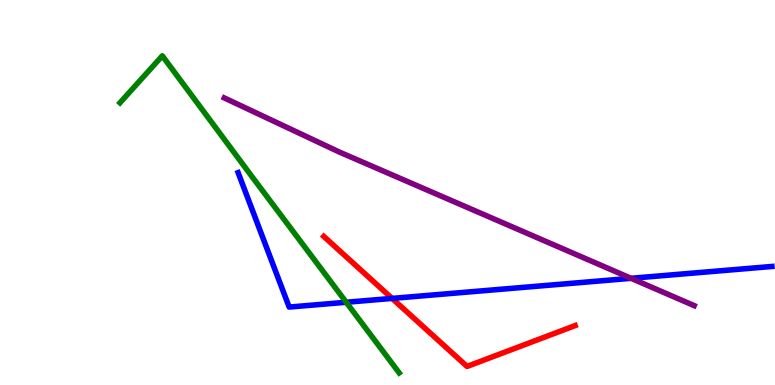[{'lines': ['blue', 'red'], 'intersections': [{'x': 5.06, 'y': 2.25}]}, {'lines': ['green', 'red'], 'intersections': []}, {'lines': ['purple', 'red'], 'intersections': []}, {'lines': ['blue', 'green'], 'intersections': [{'x': 4.47, 'y': 2.15}]}, {'lines': ['blue', 'purple'], 'intersections': [{'x': 8.14, 'y': 2.77}]}, {'lines': ['green', 'purple'], 'intersections': []}]